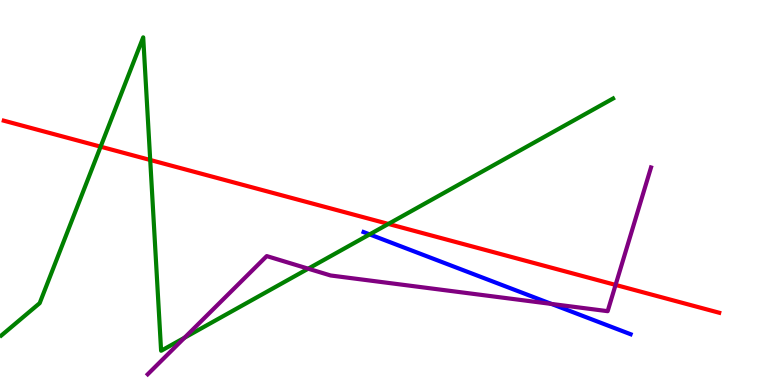[{'lines': ['blue', 'red'], 'intersections': []}, {'lines': ['green', 'red'], 'intersections': [{'x': 1.3, 'y': 6.19}, {'x': 1.94, 'y': 5.84}, {'x': 5.01, 'y': 4.18}]}, {'lines': ['purple', 'red'], 'intersections': [{'x': 7.94, 'y': 2.6}]}, {'lines': ['blue', 'green'], 'intersections': [{'x': 4.77, 'y': 3.91}]}, {'lines': ['blue', 'purple'], 'intersections': [{'x': 7.12, 'y': 2.11}]}, {'lines': ['green', 'purple'], 'intersections': [{'x': 2.38, 'y': 1.23}, {'x': 3.98, 'y': 3.02}]}]